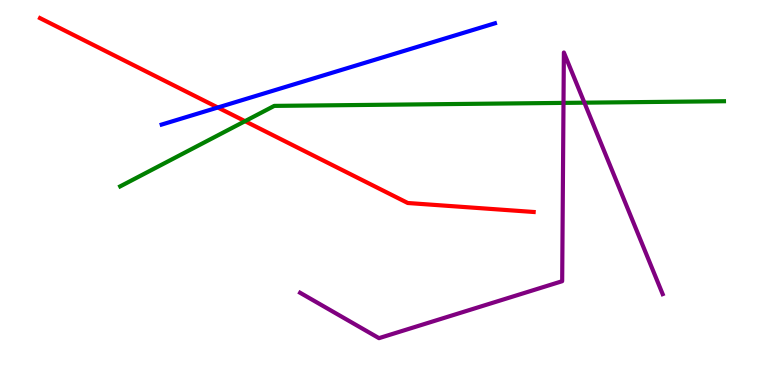[{'lines': ['blue', 'red'], 'intersections': [{'x': 2.81, 'y': 7.21}]}, {'lines': ['green', 'red'], 'intersections': [{'x': 3.16, 'y': 6.85}]}, {'lines': ['purple', 'red'], 'intersections': []}, {'lines': ['blue', 'green'], 'intersections': []}, {'lines': ['blue', 'purple'], 'intersections': []}, {'lines': ['green', 'purple'], 'intersections': [{'x': 7.27, 'y': 7.33}, {'x': 7.54, 'y': 7.33}]}]